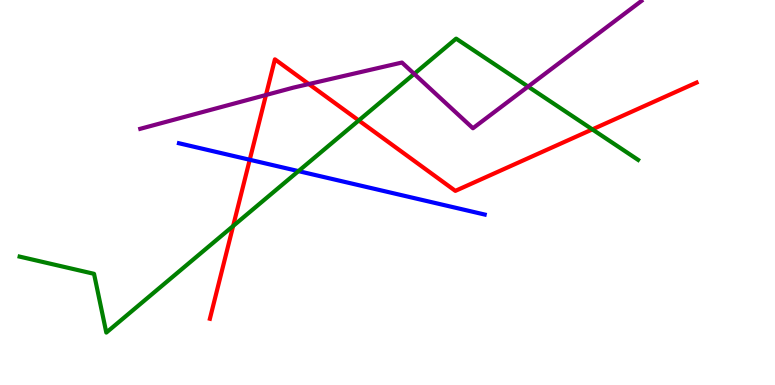[{'lines': ['blue', 'red'], 'intersections': [{'x': 3.22, 'y': 5.85}]}, {'lines': ['green', 'red'], 'intersections': [{'x': 3.01, 'y': 4.13}, {'x': 4.63, 'y': 6.87}, {'x': 7.64, 'y': 6.64}]}, {'lines': ['purple', 'red'], 'intersections': [{'x': 3.43, 'y': 7.53}, {'x': 3.98, 'y': 7.82}]}, {'lines': ['blue', 'green'], 'intersections': [{'x': 3.85, 'y': 5.56}]}, {'lines': ['blue', 'purple'], 'intersections': []}, {'lines': ['green', 'purple'], 'intersections': [{'x': 5.34, 'y': 8.08}, {'x': 6.81, 'y': 7.75}]}]